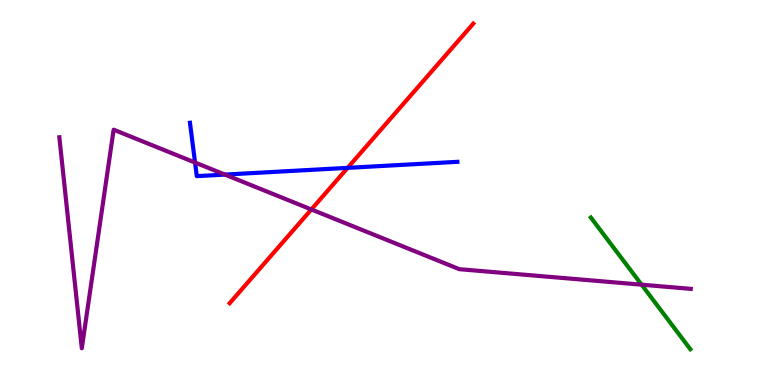[{'lines': ['blue', 'red'], 'intersections': [{'x': 4.49, 'y': 5.64}]}, {'lines': ['green', 'red'], 'intersections': []}, {'lines': ['purple', 'red'], 'intersections': [{'x': 4.02, 'y': 4.56}]}, {'lines': ['blue', 'green'], 'intersections': []}, {'lines': ['blue', 'purple'], 'intersections': [{'x': 2.52, 'y': 5.78}, {'x': 2.9, 'y': 5.47}]}, {'lines': ['green', 'purple'], 'intersections': [{'x': 8.28, 'y': 2.61}]}]